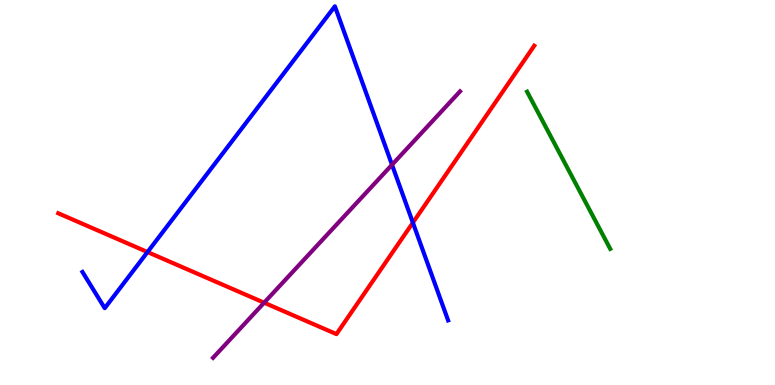[{'lines': ['blue', 'red'], 'intersections': [{'x': 1.9, 'y': 3.45}, {'x': 5.33, 'y': 4.22}]}, {'lines': ['green', 'red'], 'intersections': []}, {'lines': ['purple', 'red'], 'intersections': [{'x': 3.41, 'y': 2.14}]}, {'lines': ['blue', 'green'], 'intersections': []}, {'lines': ['blue', 'purple'], 'intersections': [{'x': 5.06, 'y': 5.72}]}, {'lines': ['green', 'purple'], 'intersections': []}]